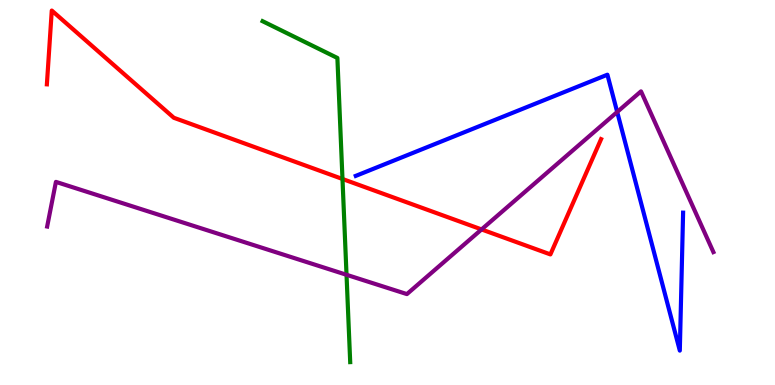[{'lines': ['blue', 'red'], 'intersections': []}, {'lines': ['green', 'red'], 'intersections': [{'x': 4.42, 'y': 5.35}]}, {'lines': ['purple', 'red'], 'intersections': [{'x': 6.21, 'y': 4.04}]}, {'lines': ['blue', 'green'], 'intersections': []}, {'lines': ['blue', 'purple'], 'intersections': [{'x': 7.96, 'y': 7.09}]}, {'lines': ['green', 'purple'], 'intersections': [{'x': 4.47, 'y': 2.86}]}]